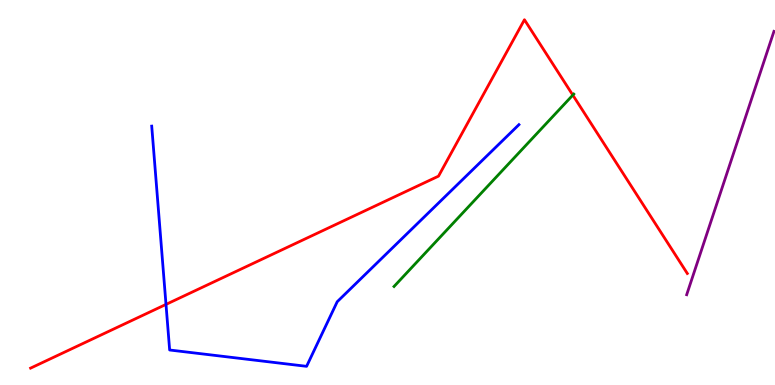[{'lines': ['blue', 'red'], 'intersections': [{'x': 2.14, 'y': 2.09}]}, {'lines': ['green', 'red'], 'intersections': [{'x': 7.39, 'y': 7.53}]}, {'lines': ['purple', 'red'], 'intersections': []}, {'lines': ['blue', 'green'], 'intersections': []}, {'lines': ['blue', 'purple'], 'intersections': []}, {'lines': ['green', 'purple'], 'intersections': []}]